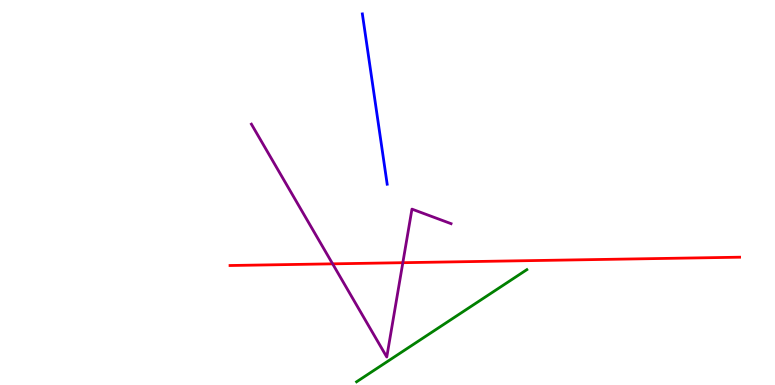[{'lines': ['blue', 'red'], 'intersections': []}, {'lines': ['green', 'red'], 'intersections': []}, {'lines': ['purple', 'red'], 'intersections': [{'x': 4.29, 'y': 3.15}, {'x': 5.2, 'y': 3.18}]}, {'lines': ['blue', 'green'], 'intersections': []}, {'lines': ['blue', 'purple'], 'intersections': []}, {'lines': ['green', 'purple'], 'intersections': []}]